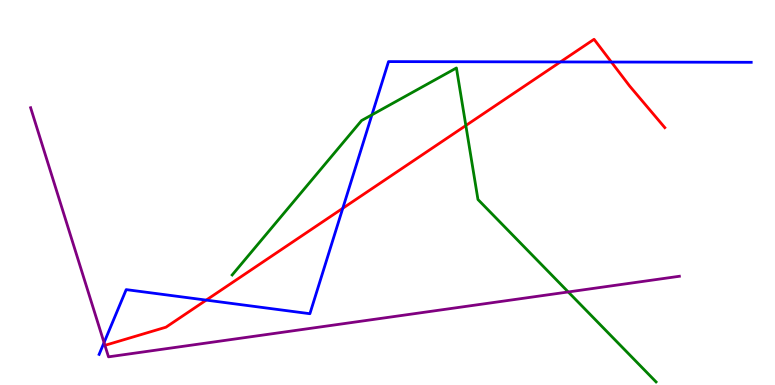[{'lines': ['blue', 'red'], 'intersections': [{'x': 2.66, 'y': 2.2}, {'x': 4.42, 'y': 4.59}, {'x': 7.23, 'y': 8.39}, {'x': 7.89, 'y': 8.39}]}, {'lines': ['green', 'red'], 'intersections': [{'x': 6.01, 'y': 6.74}]}, {'lines': ['purple', 'red'], 'intersections': []}, {'lines': ['blue', 'green'], 'intersections': [{'x': 4.8, 'y': 7.02}]}, {'lines': ['blue', 'purple'], 'intersections': [{'x': 1.34, 'y': 1.1}]}, {'lines': ['green', 'purple'], 'intersections': [{'x': 7.33, 'y': 2.42}]}]